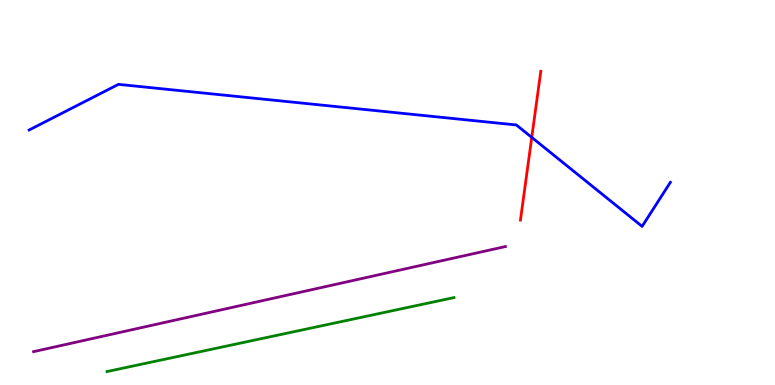[{'lines': ['blue', 'red'], 'intersections': [{'x': 6.86, 'y': 6.43}]}, {'lines': ['green', 'red'], 'intersections': []}, {'lines': ['purple', 'red'], 'intersections': []}, {'lines': ['blue', 'green'], 'intersections': []}, {'lines': ['blue', 'purple'], 'intersections': []}, {'lines': ['green', 'purple'], 'intersections': []}]